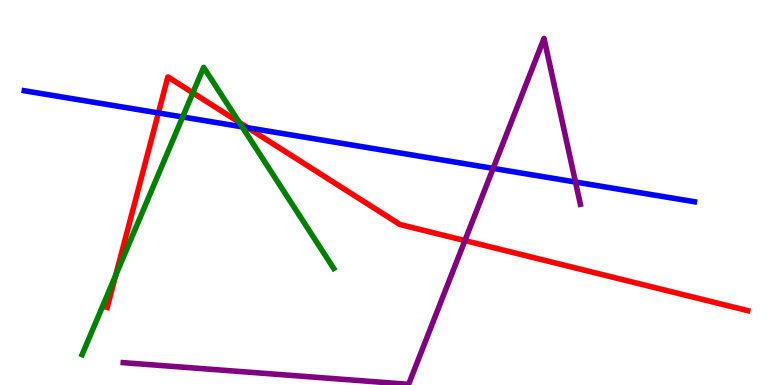[{'lines': ['blue', 'red'], 'intersections': [{'x': 2.04, 'y': 7.07}, {'x': 3.2, 'y': 6.68}]}, {'lines': ['green', 'red'], 'intersections': [{'x': 1.49, 'y': 2.85}, {'x': 2.49, 'y': 7.59}, {'x': 3.09, 'y': 6.82}]}, {'lines': ['purple', 'red'], 'intersections': [{'x': 6.0, 'y': 3.75}]}, {'lines': ['blue', 'green'], 'intersections': [{'x': 2.36, 'y': 6.96}, {'x': 3.12, 'y': 6.71}]}, {'lines': ['blue', 'purple'], 'intersections': [{'x': 6.36, 'y': 5.63}, {'x': 7.43, 'y': 5.27}]}, {'lines': ['green', 'purple'], 'intersections': []}]